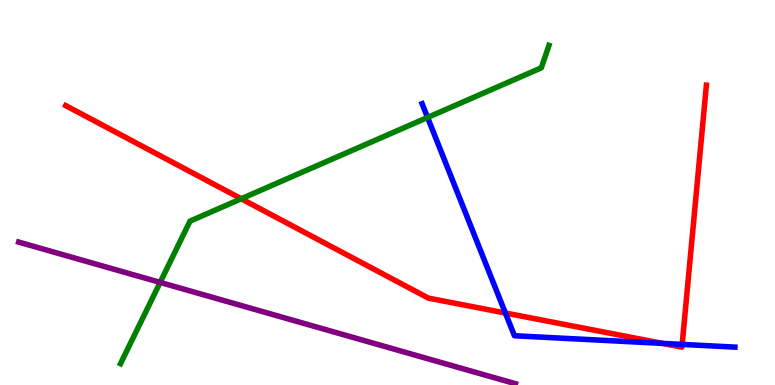[{'lines': ['blue', 'red'], 'intersections': [{'x': 6.52, 'y': 1.87}, {'x': 8.55, 'y': 1.08}, {'x': 8.8, 'y': 1.05}]}, {'lines': ['green', 'red'], 'intersections': [{'x': 3.11, 'y': 4.84}]}, {'lines': ['purple', 'red'], 'intersections': []}, {'lines': ['blue', 'green'], 'intersections': [{'x': 5.52, 'y': 6.95}]}, {'lines': ['blue', 'purple'], 'intersections': []}, {'lines': ['green', 'purple'], 'intersections': [{'x': 2.07, 'y': 2.66}]}]